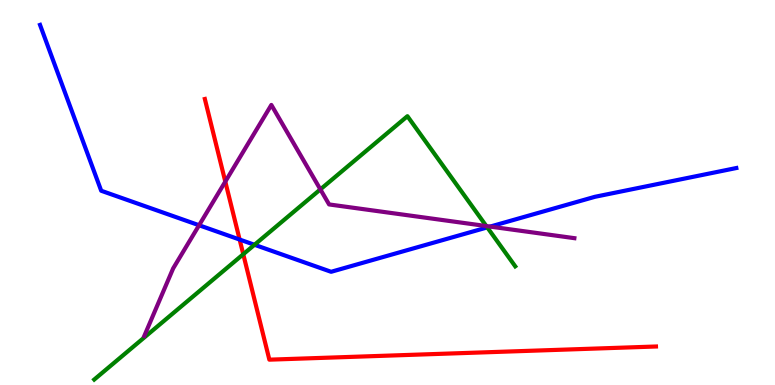[{'lines': ['blue', 'red'], 'intersections': [{'x': 3.09, 'y': 3.78}]}, {'lines': ['green', 'red'], 'intersections': [{'x': 3.14, 'y': 3.4}]}, {'lines': ['purple', 'red'], 'intersections': [{'x': 2.91, 'y': 5.28}]}, {'lines': ['blue', 'green'], 'intersections': [{'x': 3.28, 'y': 3.64}, {'x': 6.29, 'y': 4.09}]}, {'lines': ['blue', 'purple'], 'intersections': [{'x': 2.57, 'y': 4.15}, {'x': 6.32, 'y': 4.11}]}, {'lines': ['green', 'purple'], 'intersections': [{'x': 4.13, 'y': 5.08}, {'x': 6.28, 'y': 4.13}]}]